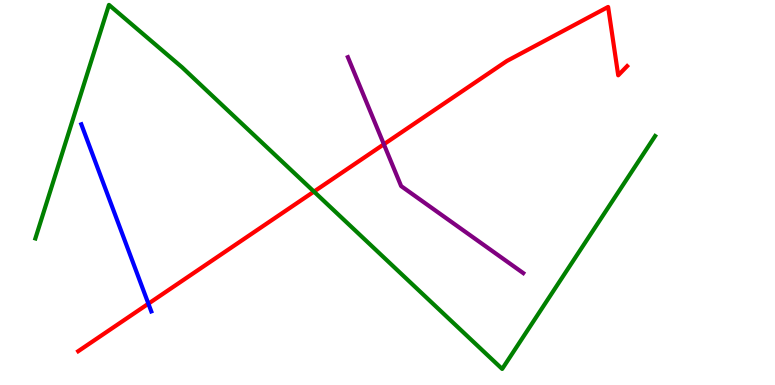[{'lines': ['blue', 'red'], 'intersections': [{'x': 1.91, 'y': 2.11}]}, {'lines': ['green', 'red'], 'intersections': [{'x': 4.05, 'y': 5.02}]}, {'lines': ['purple', 'red'], 'intersections': [{'x': 4.95, 'y': 6.25}]}, {'lines': ['blue', 'green'], 'intersections': []}, {'lines': ['blue', 'purple'], 'intersections': []}, {'lines': ['green', 'purple'], 'intersections': []}]